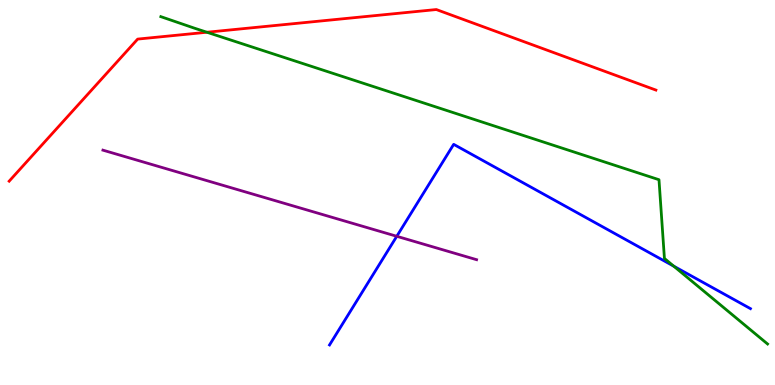[{'lines': ['blue', 'red'], 'intersections': []}, {'lines': ['green', 'red'], 'intersections': [{'x': 2.67, 'y': 9.16}]}, {'lines': ['purple', 'red'], 'intersections': []}, {'lines': ['blue', 'green'], 'intersections': [{'x': 8.69, 'y': 3.09}]}, {'lines': ['blue', 'purple'], 'intersections': [{'x': 5.12, 'y': 3.86}]}, {'lines': ['green', 'purple'], 'intersections': []}]